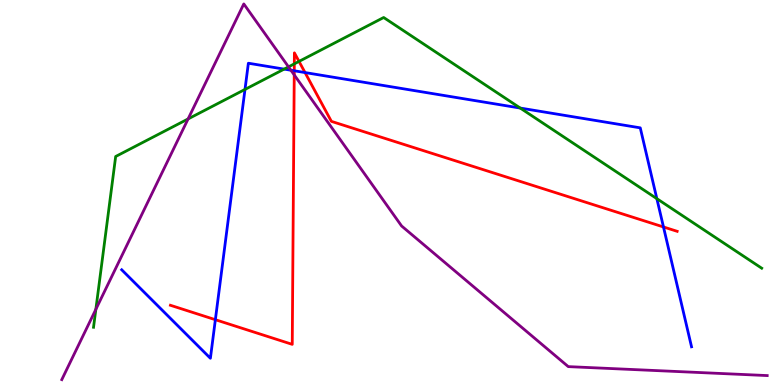[{'lines': ['blue', 'red'], 'intersections': [{'x': 2.78, 'y': 1.7}, {'x': 3.8, 'y': 8.16}, {'x': 3.94, 'y': 8.12}, {'x': 8.56, 'y': 4.1}]}, {'lines': ['green', 'red'], 'intersections': [{'x': 3.8, 'y': 8.34}, {'x': 3.86, 'y': 8.4}]}, {'lines': ['purple', 'red'], 'intersections': [{'x': 3.8, 'y': 8.05}]}, {'lines': ['blue', 'green'], 'intersections': [{'x': 3.16, 'y': 7.68}, {'x': 3.67, 'y': 8.2}, {'x': 6.71, 'y': 7.19}, {'x': 8.48, 'y': 4.84}]}, {'lines': ['blue', 'purple'], 'intersections': [{'x': 3.75, 'y': 8.18}]}, {'lines': ['green', 'purple'], 'intersections': [{'x': 1.24, 'y': 1.97}, {'x': 2.43, 'y': 6.91}, {'x': 3.72, 'y': 8.26}]}]